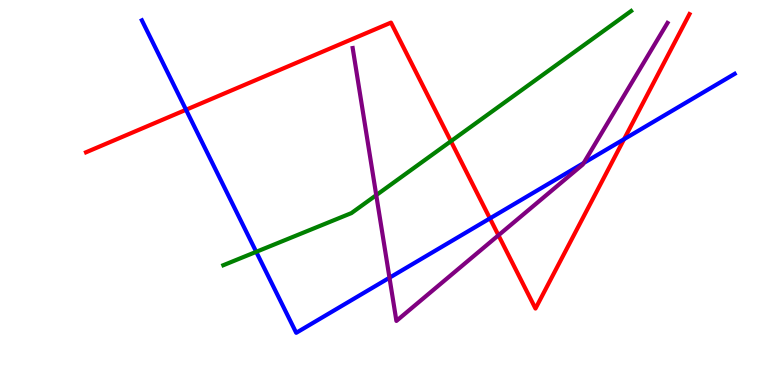[{'lines': ['blue', 'red'], 'intersections': [{'x': 2.4, 'y': 7.15}, {'x': 6.32, 'y': 4.33}, {'x': 8.05, 'y': 6.38}]}, {'lines': ['green', 'red'], 'intersections': [{'x': 5.82, 'y': 6.33}]}, {'lines': ['purple', 'red'], 'intersections': [{'x': 6.43, 'y': 3.89}]}, {'lines': ['blue', 'green'], 'intersections': [{'x': 3.31, 'y': 3.46}]}, {'lines': ['blue', 'purple'], 'intersections': [{'x': 5.03, 'y': 2.79}, {'x': 7.53, 'y': 5.77}]}, {'lines': ['green', 'purple'], 'intersections': [{'x': 4.85, 'y': 4.93}]}]